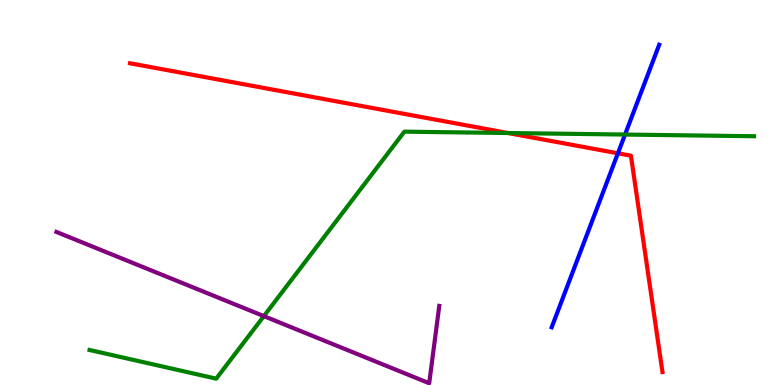[{'lines': ['blue', 'red'], 'intersections': [{'x': 7.97, 'y': 6.02}]}, {'lines': ['green', 'red'], 'intersections': [{'x': 6.56, 'y': 6.54}]}, {'lines': ['purple', 'red'], 'intersections': []}, {'lines': ['blue', 'green'], 'intersections': [{'x': 8.07, 'y': 6.51}]}, {'lines': ['blue', 'purple'], 'intersections': []}, {'lines': ['green', 'purple'], 'intersections': [{'x': 3.4, 'y': 1.79}]}]